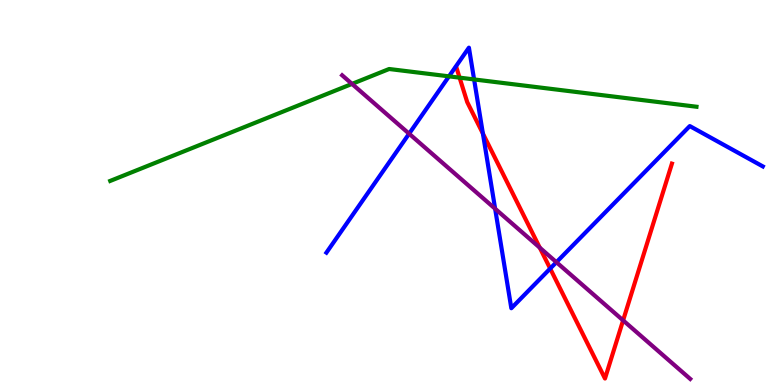[{'lines': ['blue', 'red'], 'intersections': [{'x': 6.23, 'y': 6.53}, {'x': 7.1, 'y': 3.02}]}, {'lines': ['green', 'red'], 'intersections': [{'x': 5.93, 'y': 7.98}]}, {'lines': ['purple', 'red'], 'intersections': [{'x': 6.96, 'y': 3.57}, {'x': 8.04, 'y': 1.68}]}, {'lines': ['blue', 'green'], 'intersections': [{'x': 5.79, 'y': 8.02}, {'x': 6.12, 'y': 7.94}]}, {'lines': ['blue', 'purple'], 'intersections': [{'x': 5.28, 'y': 6.53}, {'x': 6.39, 'y': 4.58}, {'x': 7.18, 'y': 3.19}]}, {'lines': ['green', 'purple'], 'intersections': [{'x': 4.54, 'y': 7.82}]}]